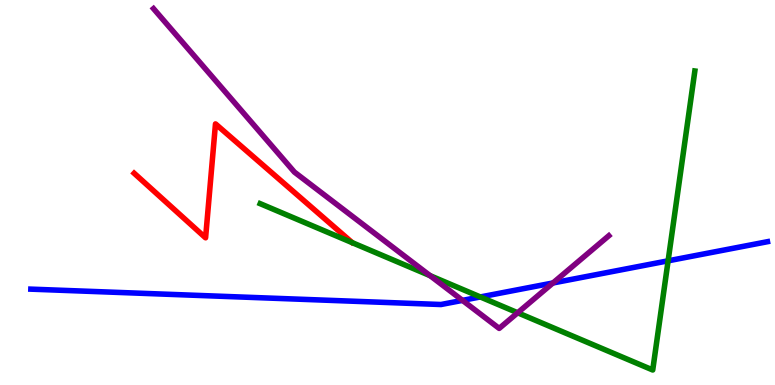[{'lines': ['blue', 'red'], 'intersections': []}, {'lines': ['green', 'red'], 'intersections': []}, {'lines': ['purple', 'red'], 'intersections': []}, {'lines': ['blue', 'green'], 'intersections': [{'x': 6.2, 'y': 2.29}, {'x': 8.62, 'y': 3.23}]}, {'lines': ['blue', 'purple'], 'intersections': [{'x': 5.97, 'y': 2.2}, {'x': 7.13, 'y': 2.65}]}, {'lines': ['green', 'purple'], 'intersections': [{'x': 5.55, 'y': 2.84}, {'x': 6.68, 'y': 1.88}]}]